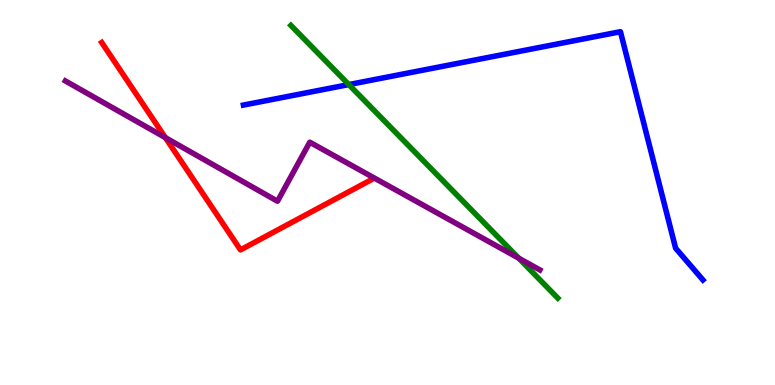[{'lines': ['blue', 'red'], 'intersections': []}, {'lines': ['green', 'red'], 'intersections': []}, {'lines': ['purple', 'red'], 'intersections': [{'x': 2.13, 'y': 6.42}]}, {'lines': ['blue', 'green'], 'intersections': [{'x': 4.5, 'y': 7.8}]}, {'lines': ['blue', 'purple'], 'intersections': []}, {'lines': ['green', 'purple'], 'intersections': [{'x': 6.69, 'y': 3.29}]}]